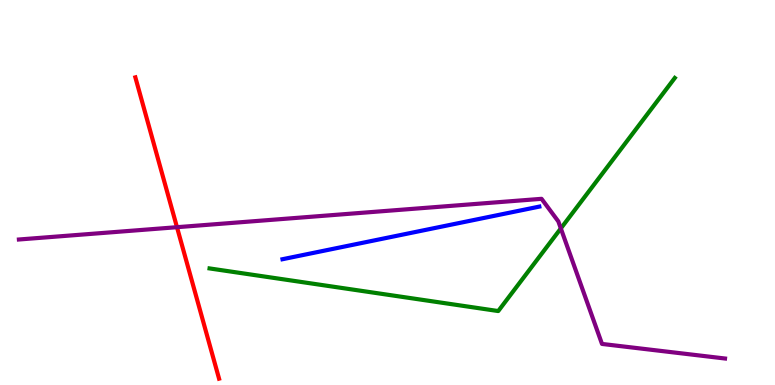[{'lines': ['blue', 'red'], 'intersections': []}, {'lines': ['green', 'red'], 'intersections': []}, {'lines': ['purple', 'red'], 'intersections': [{'x': 2.28, 'y': 4.1}]}, {'lines': ['blue', 'green'], 'intersections': []}, {'lines': ['blue', 'purple'], 'intersections': []}, {'lines': ['green', 'purple'], 'intersections': [{'x': 7.24, 'y': 4.07}]}]